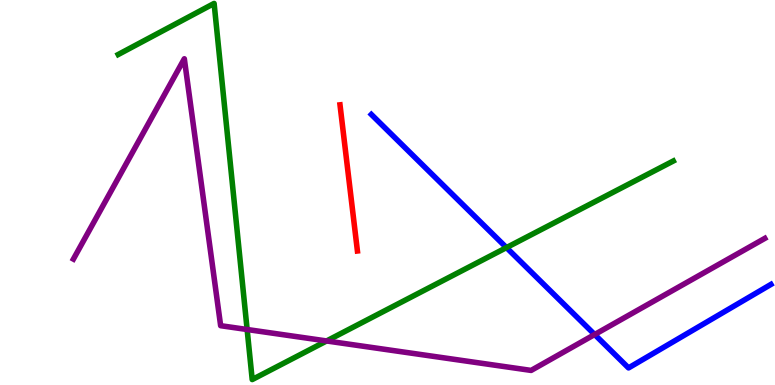[{'lines': ['blue', 'red'], 'intersections': []}, {'lines': ['green', 'red'], 'intersections': []}, {'lines': ['purple', 'red'], 'intersections': []}, {'lines': ['blue', 'green'], 'intersections': [{'x': 6.53, 'y': 3.57}]}, {'lines': ['blue', 'purple'], 'intersections': [{'x': 7.67, 'y': 1.31}]}, {'lines': ['green', 'purple'], 'intersections': [{'x': 3.19, 'y': 1.44}, {'x': 4.21, 'y': 1.14}]}]